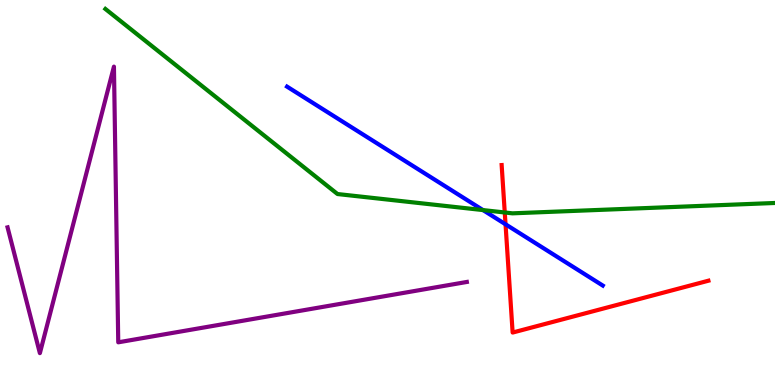[{'lines': ['blue', 'red'], 'intersections': [{'x': 6.52, 'y': 4.17}]}, {'lines': ['green', 'red'], 'intersections': [{'x': 6.51, 'y': 4.48}]}, {'lines': ['purple', 'red'], 'intersections': []}, {'lines': ['blue', 'green'], 'intersections': [{'x': 6.23, 'y': 4.54}]}, {'lines': ['blue', 'purple'], 'intersections': []}, {'lines': ['green', 'purple'], 'intersections': []}]